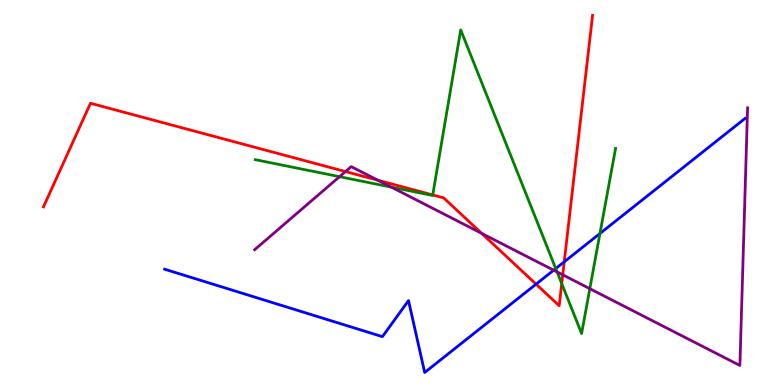[{'lines': ['blue', 'red'], 'intersections': [{'x': 6.92, 'y': 2.62}, {'x': 7.28, 'y': 3.2}]}, {'lines': ['green', 'red'], 'intersections': [{'x': 5.58, 'y': 4.94}, {'x': 7.25, 'y': 2.63}]}, {'lines': ['purple', 'red'], 'intersections': [{'x': 4.46, 'y': 5.54}, {'x': 4.88, 'y': 5.32}, {'x': 6.21, 'y': 3.94}, {'x': 7.26, 'y': 2.86}]}, {'lines': ['blue', 'green'], 'intersections': [{'x': 7.17, 'y': 3.02}, {'x': 7.74, 'y': 3.94}]}, {'lines': ['blue', 'purple'], 'intersections': [{'x': 7.14, 'y': 2.98}]}, {'lines': ['green', 'purple'], 'intersections': [{'x': 4.38, 'y': 5.41}, {'x': 5.05, 'y': 5.14}, {'x': 7.19, 'y': 2.94}, {'x': 7.61, 'y': 2.5}]}]